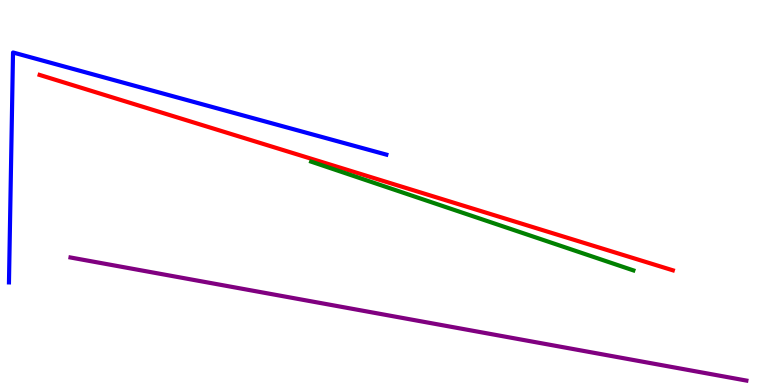[{'lines': ['blue', 'red'], 'intersections': []}, {'lines': ['green', 'red'], 'intersections': []}, {'lines': ['purple', 'red'], 'intersections': []}, {'lines': ['blue', 'green'], 'intersections': []}, {'lines': ['blue', 'purple'], 'intersections': []}, {'lines': ['green', 'purple'], 'intersections': []}]